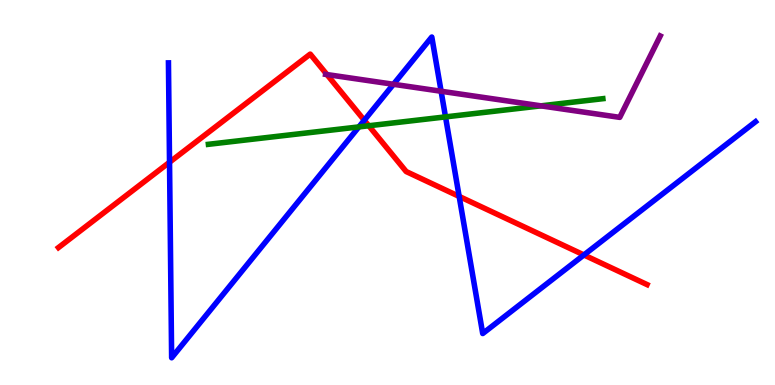[{'lines': ['blue', 'red'], 'intersections': [{'x': 2.19, 'y': 5.79}, {'x': 4.7, 'y': 6.88}, {'x': 5.92, 'y': 4.9}, {'x': 7.53, 'y': 3.38}]}, {'lines': ['green', 'red'], 'intersections': [{'x': 4.76, 'y': 6.73}]}, {'lines': ['purple', 'red'], 'intersections': [{'x': 4.22, 'y': 8.06}]}, {'lines': ['blue', 'green'], 'intersections': [{'x': 4.63, 'y': 6.7}, {'x': 5.75, 'y': 6.96}]}, {'lines': ['blue', 'purple'], 'intersections': [{'x': 5.08, 'y': 7.81}, {'x': 5.69, 'y': 7.63}]}, {'lines': ['green', 'purple'], 'intersections': [{'x': 6.98, 'y': 7.25}]}]